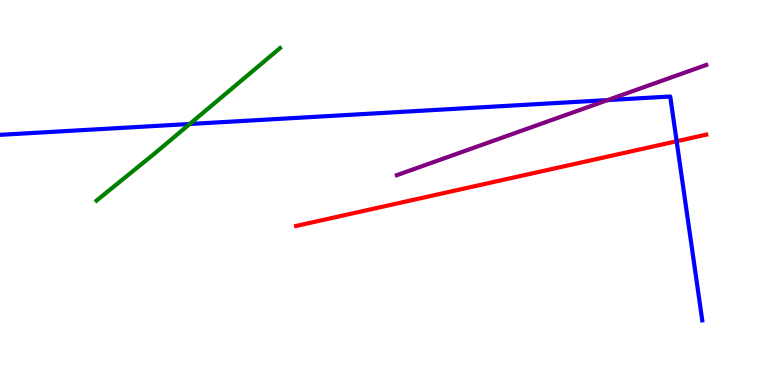[{'lines': ['blue', 'red'], 'intersections': [{'x': 8.73, 'y': 6.33}]}, {'lines': ['green', 'red'], 'intersections': []}, {'lines': ['purple', 'red'], 'intersections': []}, {'lines': ['blue', 'green'], 'intersections': [{'x': 2.45, 'y': 6.78}]}, {'lines': ['blue', 'purple'], 'intersections': [{'x': 7.84, 'y': 7.4}]}, {'lines': ['green', 'purple'], 'intersections': []}]